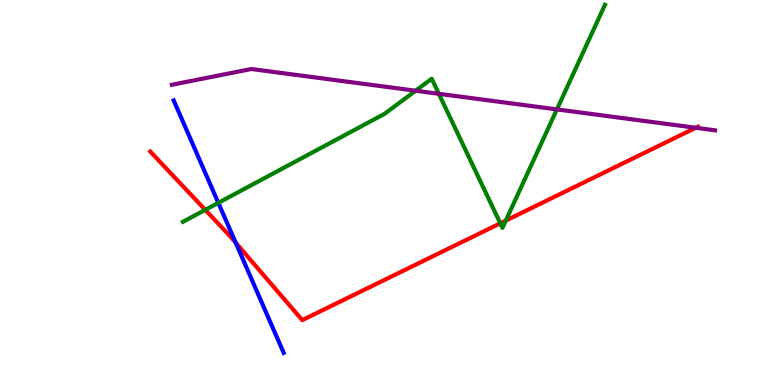[{'lines': ['blue', 'red'], 'intersections': [{'x': 3.04, 'y': 3.7}]}, {'lines': ['green', 'red'], 'intersections': [{'x': 2.65, 'y': 4.55}, {'x': 6.46, 'y': 4.2}, {'x': 6.53, 'y': 4.27}]}, {'lines': ['purple', 'red'], 'intersections': [{'x': 8.98, 'y': 6.68}]}, {'lines': ['blue', 'green'], 'intersections': [{'x': 2.82, 'y': 4.73}]}, {'lines': ['blue', 'purple'], 'intersections': []}, {'lines': ['green', 'purple'], 'intersections': [{'x': 5.36, 'y': 7.64}, {'x': 5.66, 'y': 7.56}, {'x': 7.19, 'y': 7.16}]}]